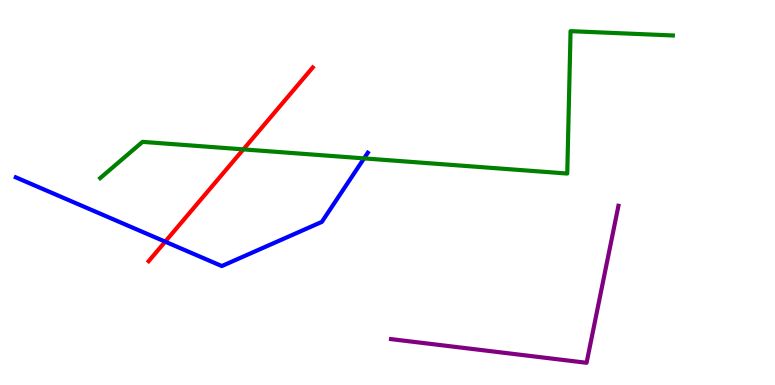[{'lines': ['blue', 'red'], 'intersections': [{'x': 2.13, 'y': 3.72}]}, {'lines': ['green', 'red'], 'intersections': [{'x': 3.14, 'y': 6.12}]}, {'lines': ['purple', 'red'], 'intersections': []}, {'lines': ['blue', 'green'], 'intersections': [{'x': 4.7, 'y': 5.89}]}, {'lines': ['blue', 'purple'], 'intersections': []}, {'lines': ['green', 'purple'], 'intersections': []}]